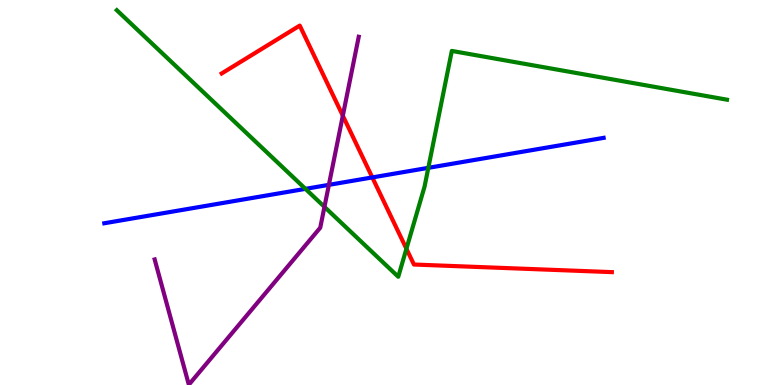[{'lines': ['blue', 'red'], 'intersections': [{'x': 4.8, 'y': 5.39}]}, {'lines': ['green', 'red'], 'intersections': [{'x': 5.24, 'y': 3.54}]}, {'lines': ['purple', 'red'], 'intersections': [{'x': 4.42, 'y': 6.99}]}, {'lines': ['blue', 'green'], 'intersections': [{'x': 3.94, 'y': 5.09}, {'x': 5.53, 'y': 5.64}]}, {'lines': ['blue', 'purple'], 'intersections': [{'x': 4.24, 'y': 5.2}]}, {'lines': ['green', 'purple'], 'intersections': [{'x': 4.19, 'y': 4.63}]}]